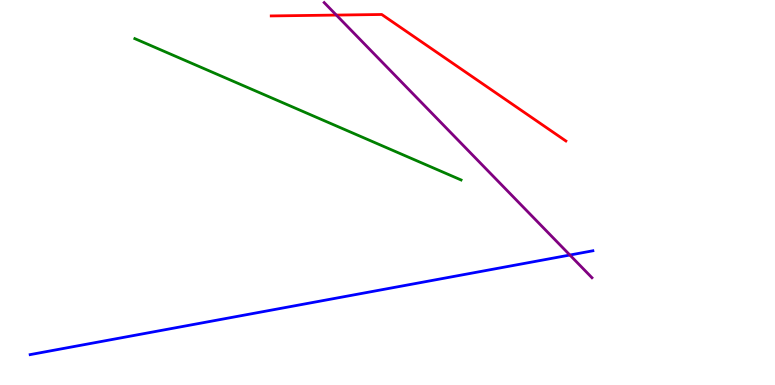[{'lines': ['blue', 'red'], 'intersections': []}, {'lines': ['green', 'red'], 'intersections': []}, {'lines': ['purple', 'red'], 'intersections': [{'x': 4.34, 'y': 9.61}]}, {'lines': ['blue', 'green'], 'intersections': []}, {'lines': ['blue', 'purple'], 'intersections': [{'x': 7.35, 'y': 3.38}]}, {'lines': ['green', 'purple'], 'intersections': []}]